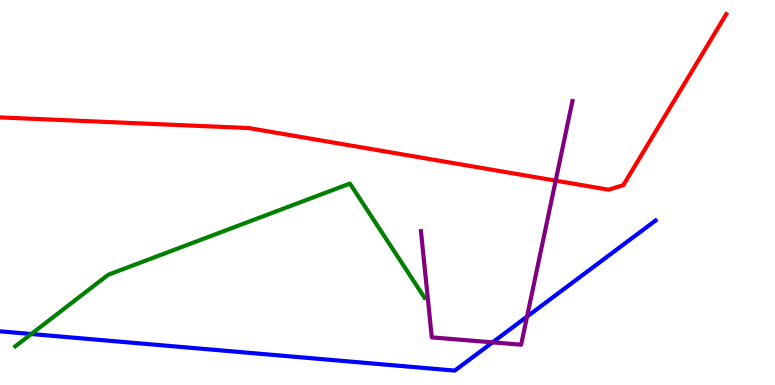[{'lines': ['blue', 'red'], 'intersections': []}, {'lines': ['green', 'red'], 'intersections': []}, {'lines': ['purple', 'red'], 'intersections': [{'x': 7.17, 'y': 5.31}]}, {'lines': ['blue', 'green'], 'intersections': [{'x': 0.404, 'y': 1.32}]}, {'lines': ['blue', 'purple'], 'intersections': [{'x': 6.36, 'y': 1.11}, {'x': 6.8, 'y': 1.78}]}, {'lines': ['green', 'purple'], 'intersections': []}]